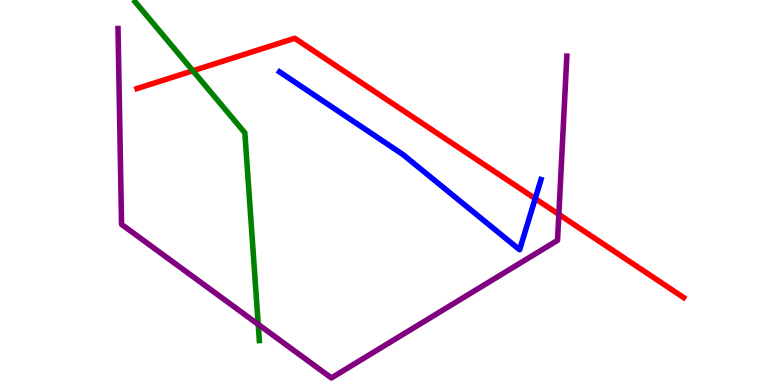[{'lines': ['blue', 'red'], 'intersections': [{'x': 6.91, 'y': 4.84}]}, {'lines': ['green', 'red'], 'intersections': [{'x': 2.49, 'y': 8.16}]}, {'lines': ['purple', 'red'], 'intersections': [{'x': 7.21, 'y': 4.43}]}, {'lines': ['blue', 'green'], 'intersections': []}, {'lines': ['blue', 'purple'], 'intersections': []}, {'lines': ['green', 'purple'], 'intersections': [{'x': 3.33, 'y': 1.57}]}]